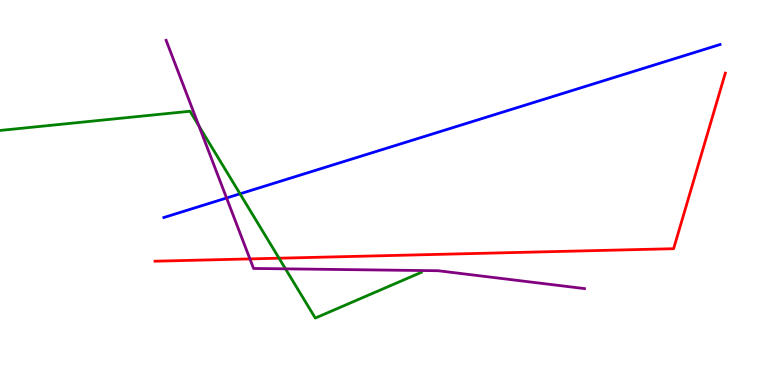[{'lines': ['blue', 'red'], 'intersections': []}, {'lines': ['green', 'red'], 'intersections': [{'x': 3.6, 'y': 3.29}]}, {'lines': ['purple', 'red'], 'intersections': [{'x': 3.22, 'y': 3.27}]}, {'lines': ['blue', 'green'], 'intersections': [{'x': 3.1, 'y': 4.97}]}, {'lines': ['blue', 'purple'], 'intersections': [{'x': 2.92, 'y': 4.86}]}, {'lines': ['green', 'purple'], 'intersections': [{'x': 2.57, 'y': 6.72}, {'x': 3.68, 'y': 3.02}]}]